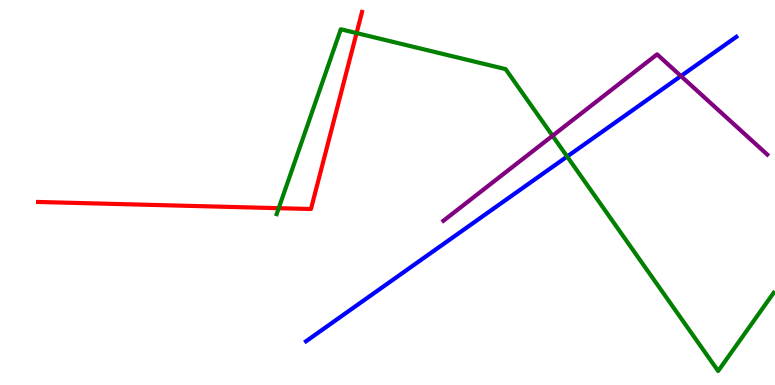[{'lines': ['blue', 'red'], 'intersections': []}, {'lines': ['green', 'red'], 'intersections': [{'x': 3.6, 'y': 4.59}, {'x': 4.6, 'y': 9.14}]}, {'lines': ['purple', 'red'], 'intersections': []}, {'lines': ['blue', 'green'], 'intersections': [{'x': 7.32, 'y': 5.93}]}, {'lines': ['blue', 'purple'], 'intersections': [{'x': 8.79, 'y': 8.02}]}, {'lines': ['green', 'purple'], 'intersections': [{'x': 7.13, 'y': 6.47}]}]